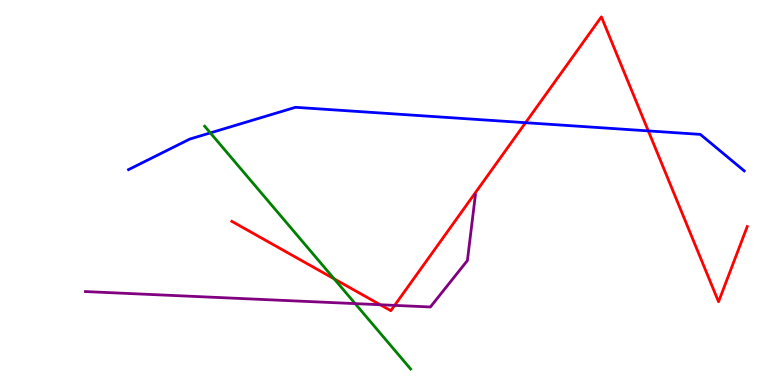[{'lines': ['blue', 'red'], 'intersections': [{'x': 6.78, 'y': 6.81}, {'x': 8.37, 'y': 6.6}]}, {'lines': ['green', 'red'], 'intersections': [{'x': 4.31, 'y': 2.76}]}, {'lines': ['purple', 'red'], 'intersections': [{'x': 4.91, 'y': 2.08}, {'x': 5.09, 'y': 2.07}]}, {'lines': ['blue', 'green'], 'intersections': [{'x': 2.71, 'y': 6.55}]}, {'lines': ['blue', 'purple'], 'intersections': []}, {'lines': ['green', 'purple'], 'intersections': [{'x': 4.58, 'y': 2.11}]}]